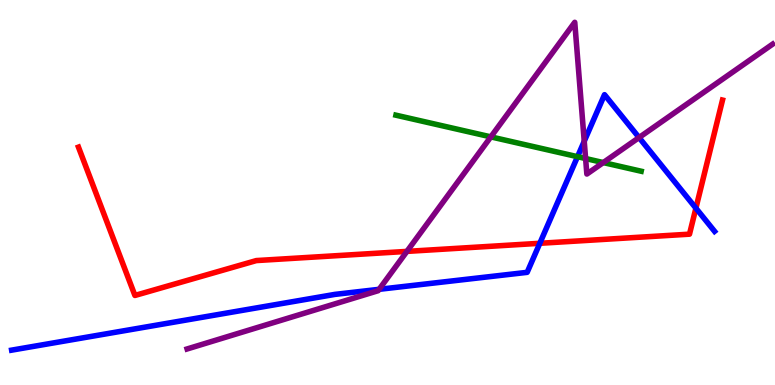[{'lines': ['blue', 'red'], 'intersections': [{'x': 6.97, 'y': 3.68}, {'x': 8.98, 'y': 4.59}]}, {'lines': ['green', 'red'], 'intersections': []}, {'lines': ['purple', 'red'], 'intersections': [{'x': 5.25, 'y': 3.47}]}, {'lines': ['blue', 'green'], 'intersections': [{'x': 7.45, 'y': 5.93}]}, {'lines': ['blue', 'purple'], 'intersections': [{'x': 4.89, 'y': 2.49}, {'x': 7.54, 'y': 6.33}, {'x': 8.25, 'y': 6.43}]}, {'lines': ['green', 'purple'], 'intersections': [{'x': 6.33, 'y': 6.44}, {'x': 7.56, 'y': 5.88}, {'x': 7.78, 'y': 5.78}]}]